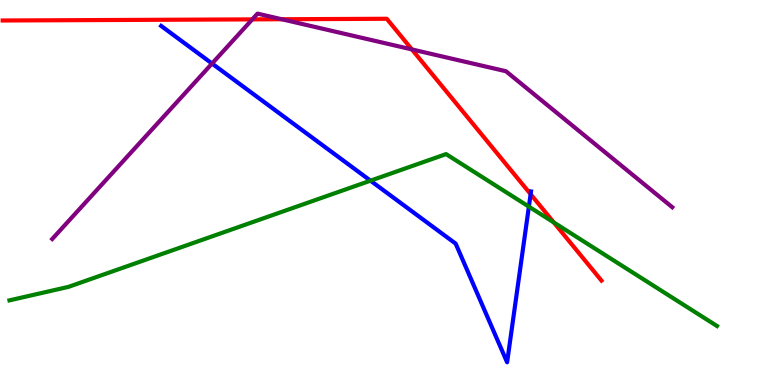[{'lines': ['blue', 'red'], 'intersections': [{'x': 6.85, 'y': 4.96}]}, {'lines': ['green', 'red'], 'intersections': [{'x': 7.15, 'y': 4.22}]}, {'lines': ['purple', 'red'], 'intersections': [{'x': 3.26, 'y': 9.5}, {'x': 3.64, 'y': 9.5}, {'x': 5.32, 'y': 8.72}]}, {'lines': ['blue', 'green'], 'intersections': [{'x': 4.78, 'y': 5.31}, {'x': 6.82, 'y': 4.63}]}, {'lines': ['blue', 'purple'], 'intersections': [{'x': 2.74, 'y': 8.35}]}, {'lines': ['green', 'purple'], 'intersections': []}]